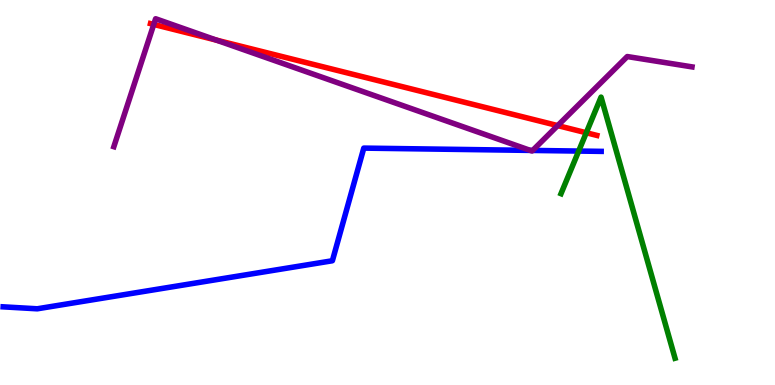[{'lines': ['blue', 'red'], 'intersections': []}, {'lines': ['green', 'red'], 'intersections': [{'x': 7.56, 'y': 6.55}]}, {'lines': ['purple', 'red'], 'intersections': [{'x': 1.98, 'y': 9.37}, {'x': 2.79, 'y': 8.96}, {'x': 7.2, 'y': 6.74}]}, {'lines': ['blue', 'green'], 'intersections': [{'x': 7.47, 'y': 6.08}]}, {'lines': ['blue', 'purple'], 'intersections': [{'x': 6.84, 'y': 6.09}, {'x': 6.87, 'y': 6.09}]}, {'lines': ['green', 'purple'], 'intersections': []}]